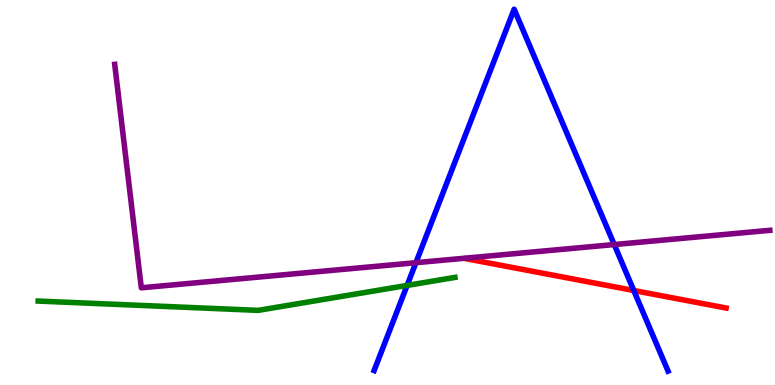[{'lines': ['blue', 'red'], 'intersections': [{'x': 8.18, 'y': 2.45}]}, {'lines': ['green', 'red'], 'intersections': []}, {'lines': ['purple', 'red'], 'intersections': []}, {'lines': ['blue', 'green'], 'intersections': [{'x': 5.25, 'y': 2.59}]}, {'lines': ['blue', 'purple'], 'intersections': [{'x': 5.37, 'y': 3.18}, {'x': 7.93, 'y': 3.65}]}, {'lines': ['green', 'purple'], 'intersections': []}]